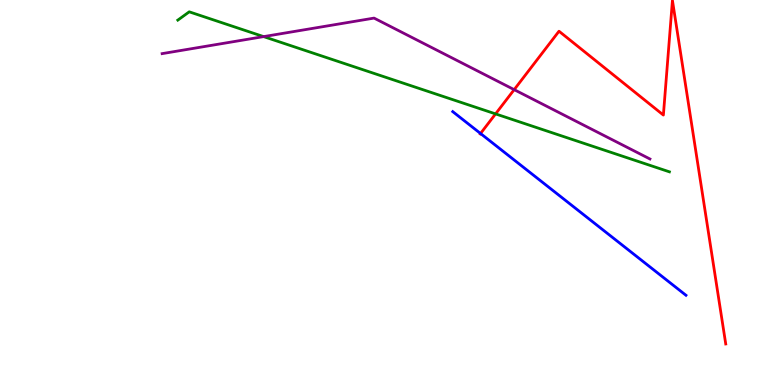[{'lines': ['blue', 'red'], 'intersections': [{'x': 6.2, 'y': 6.53}]}, {'lines': ['green', 'red'], 'intersections': [{'x': 6.39, 'y': 7.04}]}, {'lines': ['purple', 'red'], 'intersections': [{'x': 6.63, 'y': 7.67}]}, {'lines': ['blue', 'green'], 'intersections': []}, {'lines': ['blue', 'purple'], 'intersections': []}, {'lines': ['green', 'purple'], 'intersections': [{'x': 3.4, 'y': 9.05}]}]